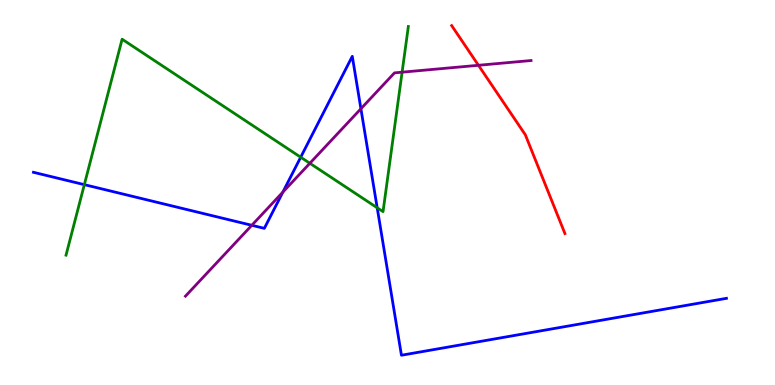[{'lines': ['blue', 'red'], 'intersections': []}, {'lines': ['green', 'red'], 'intersections': []}, {'lines': ['purple', 'red'], 'intersections': [{'x': 6.17, 'y': 8.3}]}, {'lines': ['blue', 'green'], 'intersections': [{'x': 1.09, 'y': 5.2}, {'x': 3.88, 'y': 5.92}, {'x': 4.87, 'y': 4.6}]}, {'lines': ['blue', 'purple'], 'intersections': [{'x': 3.25, 'y': 4.15}, {'x': 3.65, 'y': 5.01}, {'x': 4.66, 'y': 7.18}]}, {'lines': ['green', 'purple'], 'intersections': [{'x': 4.0, 'y': 5.76}, {'x': 5.19, 'y': 8.13}]}]